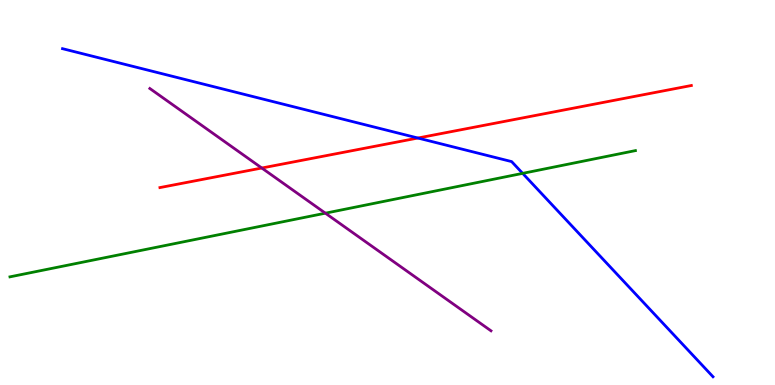[{'lines': ['blue', 'red'], 'intersections': [{'x': 5.39, 'y': 6.41}]}, {'lines': ['green', 'red'], 'intersections': []}, {'lines': ['purple', 'red'], 'intersections': [{'x': 3.38, 'y': 5.64}]}, {'lines': ['blue', 'green'], 'intersections': [{'x': 6.74, 'y': 5.5}]}, {'lines': ['blue', 'purple'], 'intersections': []}, {'lines': ['green', 'purple'], 'intersections': [{'x': 4.2, 'y': 4.46}]}]